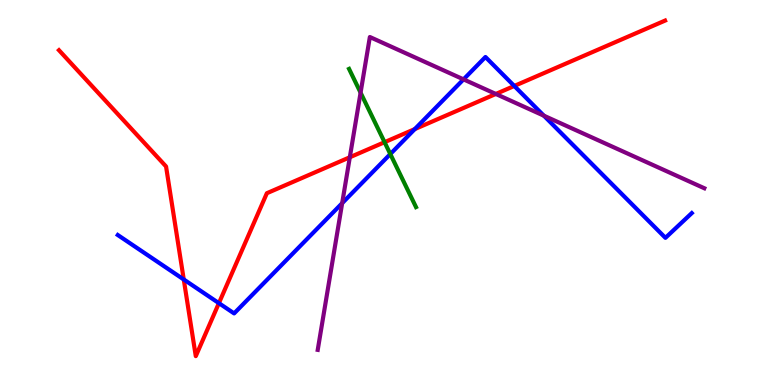[{'lines': ['blue', 'red'], 'intersections': [{'x': 2.37, 'y': 2.74}, {'x': 2.82, 'y': 2.13}, {'x': 5.35, 'y': 6.65}, {'x': 6.64, 'y': 7.77}]}, {'lines': ['green', 'red'], 'intersections': [{'x': 4.96, 'y': 6.31}]}, {'lines': ['purple', 'red'], 'intersections': [{'x': 4.51, 'y': 5.92}, {'x': 6.4, 'y': 7.56}]}, {'lines': ['blue', 'green'], 'intersections': [{'x': 5.04, 'y': 6.0}]}, {'lines': ['blue', 'purple'], 'intersections': [{'x': 4.42, 'y': 4.72}, {'x': 5.98, 'y': 7.94}, {'x': 7.02, 'y': 6.99}]}, {'lines': ['green', 'purple'], 'intersections': [{'x': 4.65, 'y': 7.59}]}]